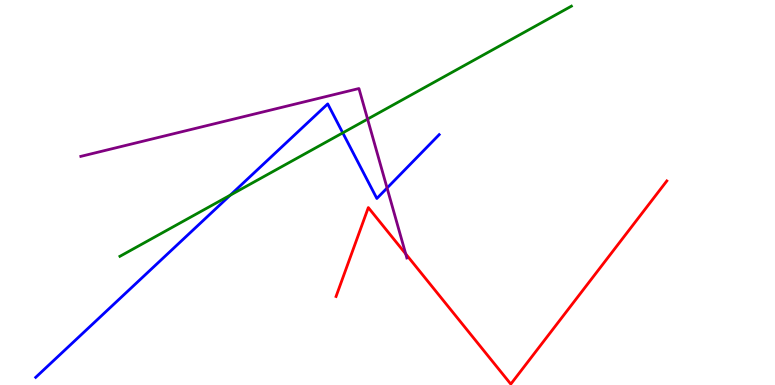[{'lines': ['blue', 'red'], 'intersections': []}, {'lines': ['green', 'red'], 'intersections': []}, {'lines': ['purple', 'red'], 'intersections': [{'x': 5.23, 'y': 3.41}]}, {'lines': ['blue', 'green'], 'intersections': [{'x': 2.97, 'y': 4.93}, {'x': 4.42, 'y': 6.55}]}, {'lines': ['blue', 'purple'], 'intersections': [{'x': 4.99, 'y': 5.12}]}, {'lines': ['green', 'purple'], 'intersections': [{'x': 4.74, 'y': 6.91}]}]